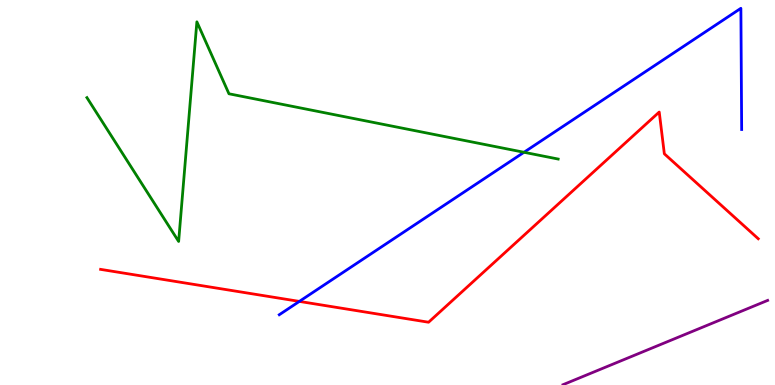[{'lines': ['blue', 'red'], 'intersections': [{'x': 3.86, 'y': 2.17}]}, {'lines': ['green', 'red'], 'intersections': []}, {'lines': ['purple', 'red'], 'intersections': []}, {'lines': ['blue', 'green'], 'intersections': [{'x': 6.76, 'y': 6.04}]}, {'lines': ['blue', 'purple'], 'intersections': []}, {'lines': ['green', 'purple'], 'intersections': []}]